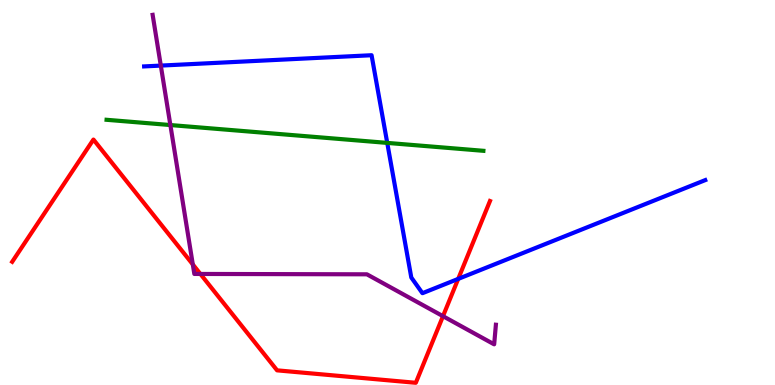[{'lines': ['blue', 'red'], 'intersections': [{'x': 5.91, 'y': 2.76}]}, {'lines': ['green', 'red'], 'intersections': []}, {'lines': ['purple', 'red'], 'intersections': [{'x': 2.49, 'y': 3.13}, {'x': 2.59, 'y': 2.88}, {'x': 5.72, 'y': 1.79}]}, {'lines': ['blue', 'green'], 'intersections': [{'x': 5.0, 'y': 6.29}]}, {'lines': ['blue', 'purple'], 'intersections': [{'x': 2.07, 'y': 8.3}]}, {'lines': ['green', 'purple'], 'intersections': [{'x': 2.2, 'y': 6.75}]}]